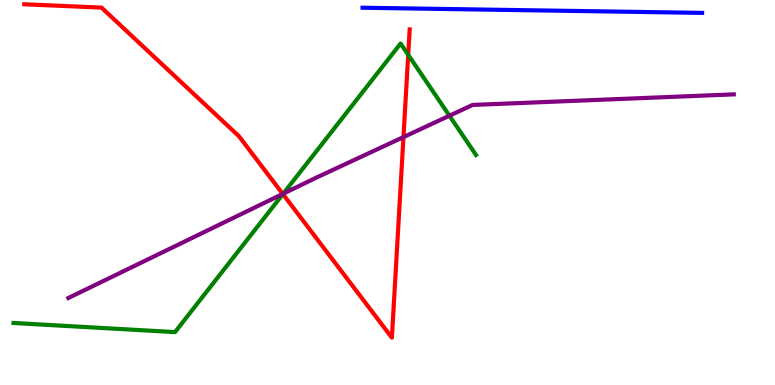[{'lines': ['blue', 'red'], 'intersections': []}, {'lines': ['green', 'red'], 'intersections': [{'x': 3.65, 'y': 4.96}, {'x': 5.27, 'y': 8.58}]}, {'lines': ['purple', 'red'], 'intersections': [{'x': 3.65, 'y': 4.96}, {'x': 5.21, 'y': 6.44}]}, {'lines': ['blue', 'green'], 'intersections': []}, {'lines': ['blue', 'purple'], 'intersections': []}, {'lines': ['green', 'purple'], 'intersections': [{'x': 3.65, 'y': 4.97}, {'x': 5.8, 'y': 6.99}]}]